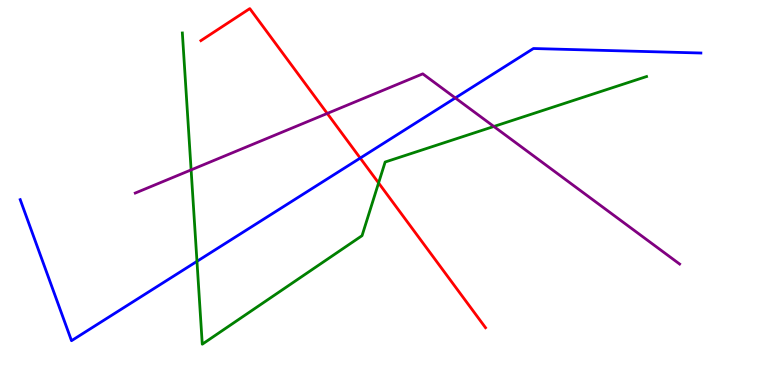[{'lines': ['blue', 'red'], 'intersections': [{'x': 4.65, 'y': 5.89}]}, {'lines': ['green', 'red'], 'intersections': [{'x': 4.88, 'y': 5.25}]}, {'lines': ['purple', 'red'], 'intersections': [{'x': 4.22, 'y': 7.05}]}, {'lines': ['blue', 'green'], 'intersections': [{'x': 2.54, 'y': 3.21}]}, {'lines': ['blue', 'purple'], 'intersections': [{'x': 5.87, 'y': 7.46}]}, {'lines': ['green', 'purple'], 'intersections': [{'x': 2.47, 'y': 5.59}, {'x': 6.37, 'y': 6.71}]}]